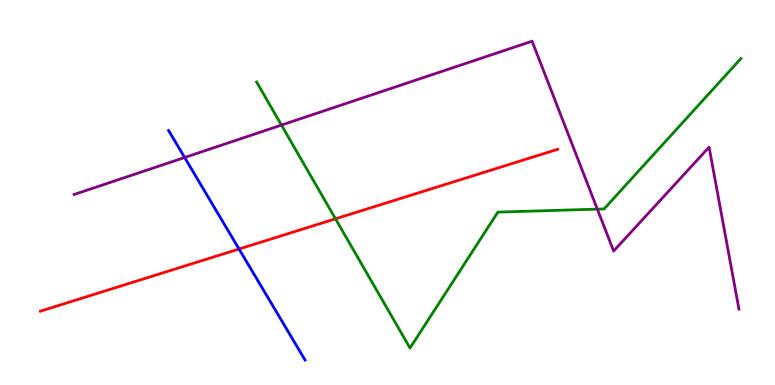[{'lines': ['blue', 'red'], 'intersections': [{'x': 3.08, 'y': 3.53}]}, {'lines': ['green', 'red'], 'intersections': [{'x': 4.33, 'y': 4.32}]}, {'lines': ['purple', 'red'], 'intersections': []}, {'lines': ['blue', 'green'], 'intersections': []}, {'lines': ['blue', 'purple'], 'intersections': [{'x': 2.38, 'y': 5.91}]}, {'lines': ['green', 'purple'], 'intersections': [{'x': 3.63, 'y': 6.75}, {'x': 7.71, 'y': 4.57}]}]